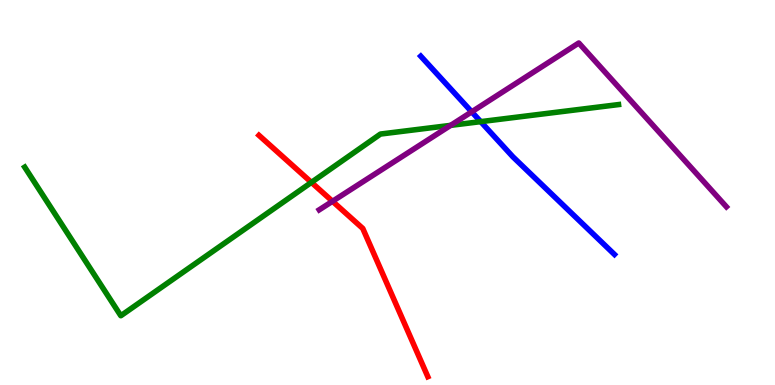[{'lines': ['blue', 'red'], 'intersections': []}, {'lines': ['green', 'red'], 'intersections': [{'x': 4.02, 'y': 5.26}]}, {'lines': ['purple', 'red'], 'intersections': [{'x': 4.29, 'y': 4.77}]}, {'lines': ['blue', 'green'], 'intersections': [{'x': 6.2, 'y': 6.84}]}, {'lines': ['blue', 'purple'], 'intersections': [{'x': 6.09, 'y': 7.1}]}, {'lines': ['green', 'purple'], 'intersections': [{'x': 5.81, 'y': 6.74}]}]